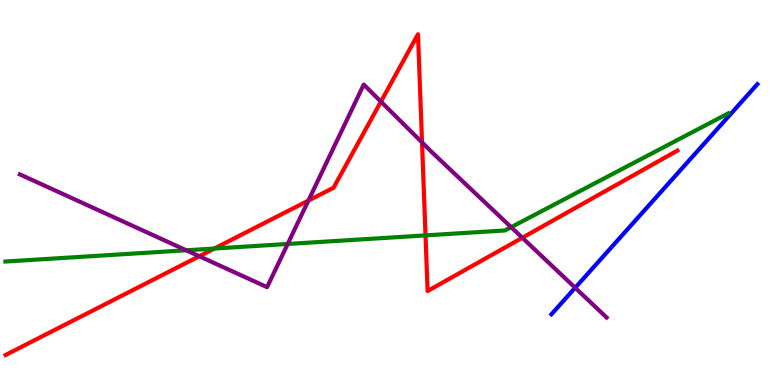[{'lines': ['blue', 'red'], 'intersections': []}, {'lines': ['green', 'red'], 'intersections': [{'x': 2.77, 'y': 3.54}, {'x': 5.49, 'y': 3.89}]}, {'lines': ['purple', 'red'], 'intersections': [{'x': 2.57, 'y': 3.34}, {'x': 3.98, 'y': 4.79}, {'x': 4.92, 'y': 7.36}, {'x': 5.45, 'y': 6.3}, {'x': 6.74, 'y': 3.82}]}, {'lines': ['blue', 'green'], 'intersections': []}, {'lines': ['blue', 'purple'], 'intersections': [{'x': 7.42, 'y': 2.53}]}, {'lines': ['green', 'purple'], 'intersections': [{'x': 2.4, 'y': 3.5}, {'x': 3.71, 'y': 3.66}, {'x': 6.6, 'y': 4.1}]}]